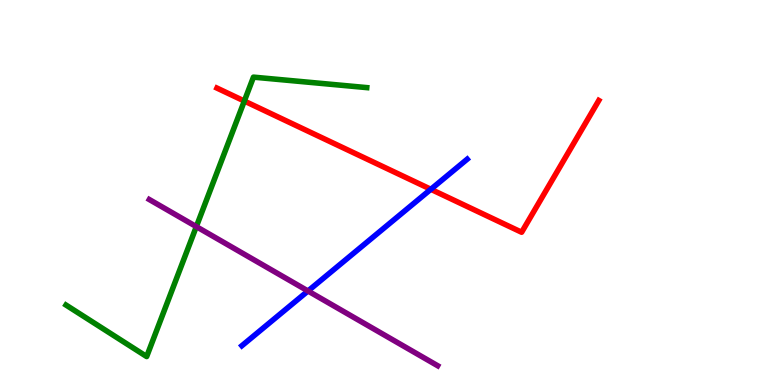[{'lines': ['blue', 'red'], 'intersections': [{'x': 5.56, 'y': 5.08}]}, {'lines': ['green', 'red'], 'intersections': [{'x': 3.15, 'y': 7.38}]}, {'lines': ['purple', 'red'], 'intersections': []}, {'lines': ['blue', 'green'], 'intersections': []}, {'lines': ['blue', 'purple'], 'intersections': [{'x': 3.97, 'y': 2.44}]}, {'lines': ['green', 'purple'], 'intersections': [{'x': 2.53, 'y': 4.11}]}]